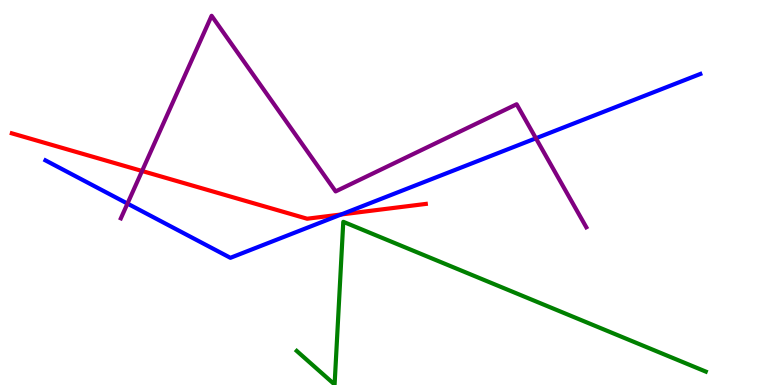[{'lines': ['blue', 'red'], 'intersections': [{'x': 4.4, 'y': 4.43}]}, {'lines': ['green', 'red'], 'intersections': []}, {'lines': ['purple', 'red'], 'intersections': [{'x': 1.83, 'y': 5.56}]}, {'lines': ['blue', 'green'], 'intersections': []}, {'lines': ['blue', 'purple'], 'intersections': [{'x': 1.64, 'y': 4.71}, {'x': 6.92, 'y': 6.41}]}, {'lines': ['green', 'purple'], 'intersections': []}]